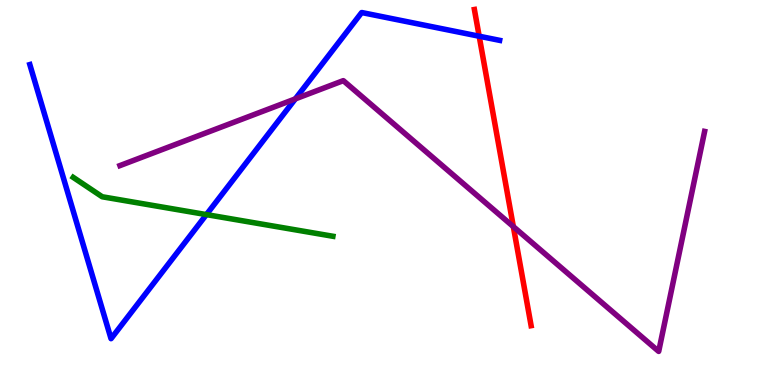[{'lines': ['blue', 'red'], 'intersections': [{'x': 6.18, 'y': 9.06}]}, {'lines': ['green', 'red'], 'intersections': []}, {'lines': ['purple', 'red'], 'intersections': [{'x': 6.62, 'y': 4.11}]}, {'lines': ['blue', 'green'], 'intersections': [{'x': 2.66, 'y': 4.43}]}, {'lines': ['blue', 'purple'], 'intersections': [{'x': 3.81, 'y': 7.43}]}, {'lines': ['green', 'purple'], 'intersections': []}]